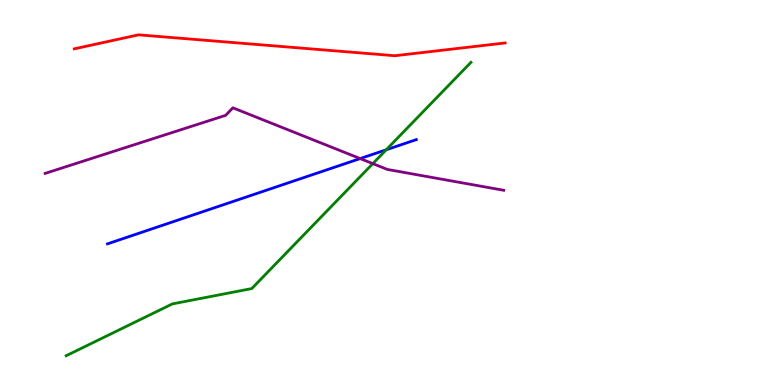[{'lines': ['blue', 'red'], 'intersections': []}, {'lines': ['green', 'red'], 'intersections': []}, {'lines': ['purple', 'red'], 'intersections': []}, {'lines': ['blue', 'green'], 'intersections': [{'x': 4.98, 'y': 6.11}]}, {'lines': ['blue', 'purple'], 'intersections': [{'x': 4.65, 'y': 5.88}]}, {'lines': ['green', 'purple'], 'intersections': [{'x': 4.81, 'y': 5.75}]}]